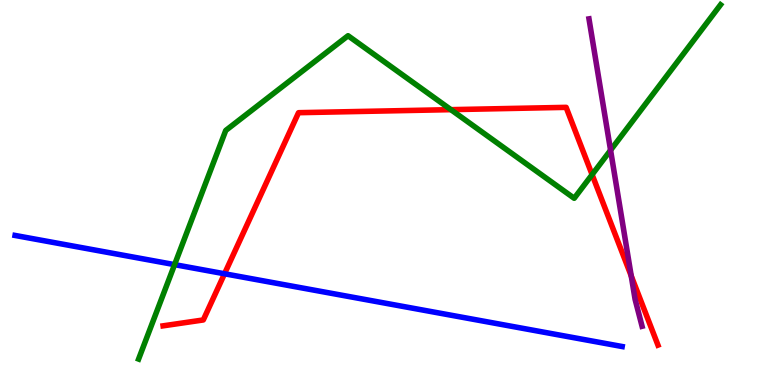[{'lines': ['blue', 'red'], 'intersections': [{'x': 2.9, 'y': 2.89}]}, {'lines': ['green', 'red'], 'intersections': [{'x': 5.82, 'y': 7.15}, {'x': 7.64, 'y': 5.46}]}, {'lines': ['purple', 'red'], 'intersections': [{'x': 8.14, 'y': 2.83}]}, {'lines': ['blue', 'green'], 'intersections': [{'x': 2.25, 'y': 3.13}]}, {'lines': ['blue', 'purple'], 'intersections': []}, {'lines': ['green', 'purple'], 'intersections': [{'x': 7.88, 'y': 6.1}]}]